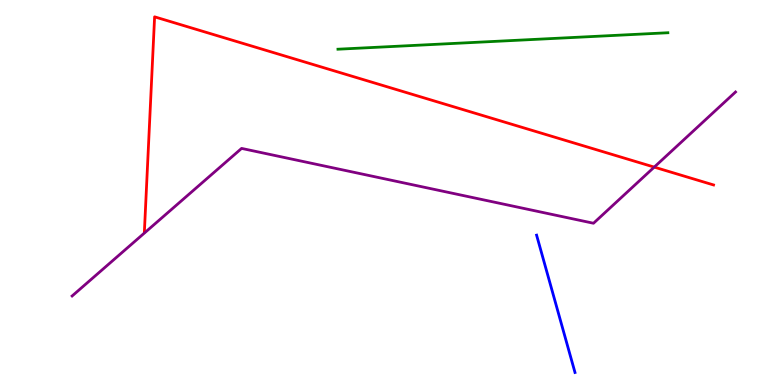[{'lines': ['blue', 'red'], 'intersections': []}, {'lines': ['green', 'red'], 'intersections': []}, {'lines': ['purple', 'red'], 'intersections': [{'x': 8.44, 'y': 5.66}]}, {'lines': ['blue', 'green'], 'intersections': []}, {'lines': ['blue', 'purple'], 'intersections': []}, {'lines': ['green', 'purple'], 'intersections': []}]